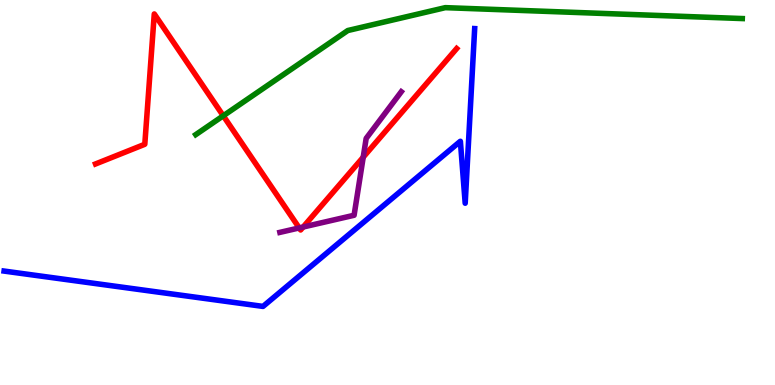[{'lines': ['blue', 'red'], 'intersections': []}, {'lines': ['green', 'red'], 'intersections': [{'x': 2.88, 'y': 6.99}]}, {'lines': ['purple', 'red'], 'intersections': [{'x': 3.86, 'y': 4.08}, {'x': 3.91, 'y': 4.1}, {'x': 4.69, 'y': 5.92}]}, {'lines': ['blue', 'green'], 'intersections': []}, {'lines': ['blue', 'purple'], 'intersections': []}, {'lines': ['green', 'purple'], 'intersections': []}]